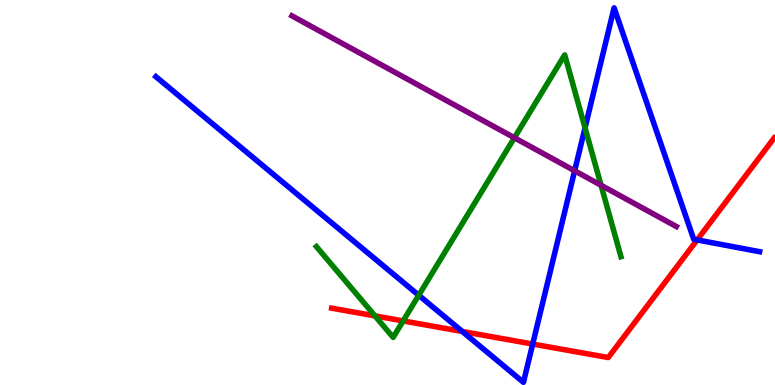[{'lines': ['blue', 'red'], 'intersections': [{'x': 5.97, 'y': 1.39}, {'x': 6.87, 'y': 1.06}, {'x': 9.0, 'y': 3.77}]}, {'lines': ['green', 'red'], 'intersections': [{'x': 4.84, 'y': 1.8}, {'x': 5.2, 'y': 1.66}]}, {'lines': ['purple', 'red'], 'intersections': []}, {'lines': ['blue', 'green'], 'intersections': [{'x': 5.4, 'y': 2.33}, {'x': 7.55, 'y': 6.68}]}, {'lines': ['blue', 'purple'], 'intersections': [{'x': 7.41, 'y': 5.56}]}, {'lines': ['green', 'purple'], 'intersections': [{'x': 6.64, 'y': 6.42}, {'x': 7.76, 'y': 5.19}]}]